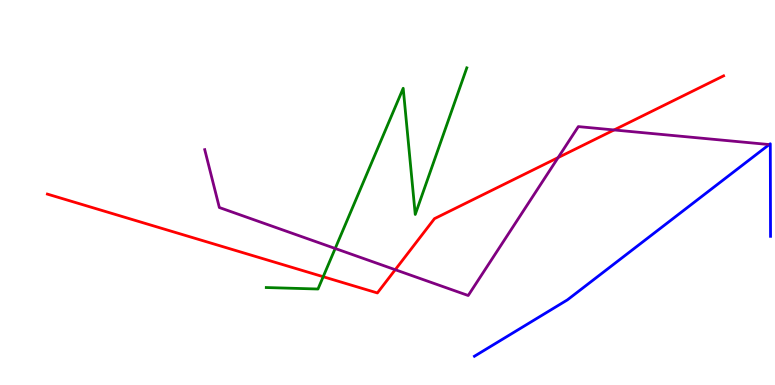[{'lines': ['blue', 'red'], 'intersections': []}, {'lines': ['green', 'red'], 'intersections': [{'x': 4.17, 'y': 2.81}]}, {'lines': ['purple', 'red'], 'intersections': [{'x': 5.1, 'y': 2.99}, {'x': 7.2, 'y': 5.91}, {'x': 7.92, 'y': 6.62}]}, {'lines': ['blue', 'green'], 'intersections': []}, {'lines': ['blue', 'purple'], 'intersections': []}, {'lines': ['green', 'purple'], 'intersections': [{'x': 4.32, 'y': 3.55}]}]